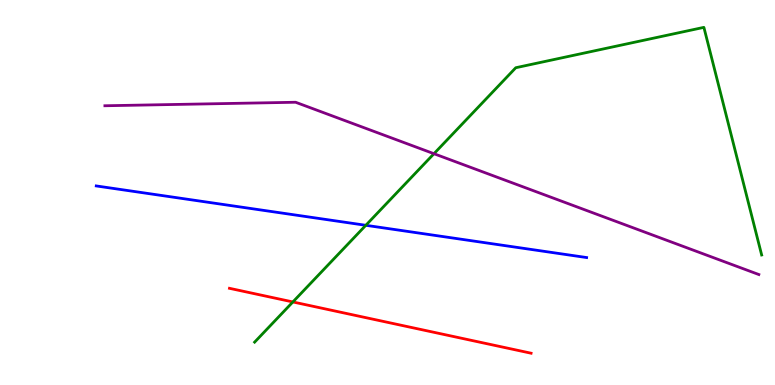[{'lines': ['blue', 'red'], 'intersections': []}, {'lines': ['green', 'red'], 'intersections': [{'x': 3.78, 'y': 2.16}]}, {'lines': ['purple', 'red'], 'intersections': []}, {'lines': ['blue', 'green'], 'intersections': [{'x': 4.72, 'y': 4.15}]}, {'lines': ['blue', 'purple'], 'intersections': []}, {'lines': ['green', 'purple'], 'intersections': [{'x': 5.6, 'y': 6.01}]}]